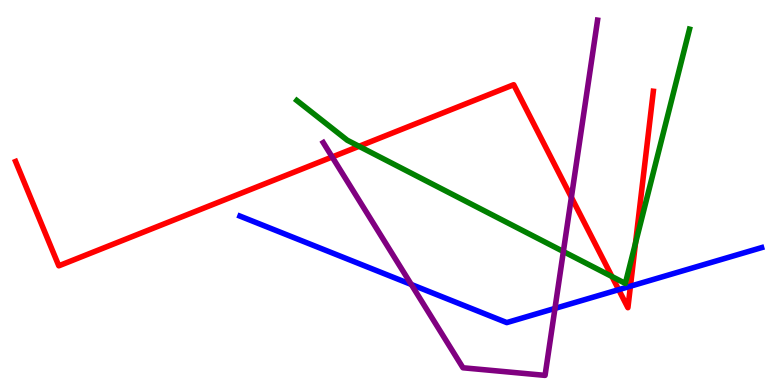[{'lines': ['blue', 'red'], 'intersections': [{'x': 7.98, 'y': 2.48}, {'x': 8.13, 'y': 2.57}]}, {'lines': ['green', 'red'], 'intersections': [{'x': 4.63, 'y': 6.2}, {'x': 7.9, 'y': 2.82}, {'x': 8.2, 'y': 3.68}]}, {'lines': ['purple', 'red'], 'intersections': [{'x': 4.29, 'y': 5.92}, {'x': 7.37, 'y': 4.87}]}, {'lines': ['blue', 'green'], 'intersections': []}, {'lines': ['blue', 'purple'], 'intersections': [{'x': 5.31, 'y': 2.61}, {'x': 7.16, 'y': 1.99}]}, {'lines': ['green', 'purple'], 'intersections': [{'x': 7.27, 'y': 3.47}]}]